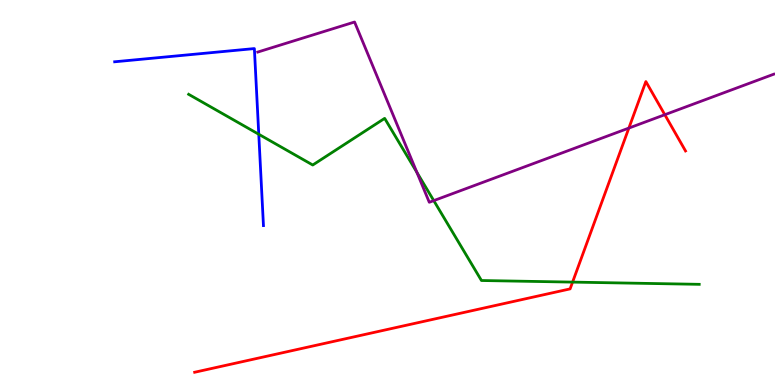[{'lines': ['blue', 'red'], 'intersections': []}, {'lines': ['green', 'red'], 'intersections': [{'x': 7.39, 'y': 2.67}]}, {'lines': ['purple', 'red'], 'intersections': [{'x': 8.11, 'y': 6.67}, {'x': 8.58, 'y': 7.02}]}, {'lines': ['blue', 'green'], 'intersections': [{'x': 3.34, 'y': 6.51}]}, {'lines': ['blue', 'purple'], 'intersections': []}, {'lines': ['green', 'purple'], 'intersections': [{'x': 5.38, 'y': 5.52}, {'x': 5.6, 'y': 4.79}]}]